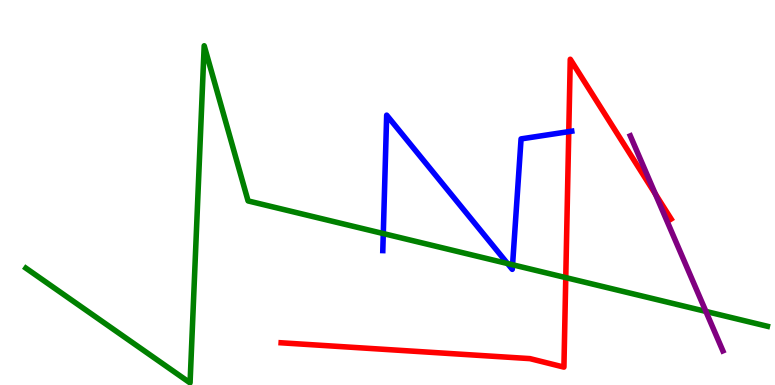[{'lines': ['blue', 'red'], 'intersections': [{'x': 7.34, 'y': 6.58}]}, {'lines': ['green', 'red'], 'intersections': [{'x': 7.3, 'y': 2.79}]}, {'lines': ['purple', 'red'], 'intersections': [{'x': 8.46, 'y': 4.96}]}, {'lines': ['blue', 'green'], 'intersections': [{'x': 4.95, 'y': 3.93}, {'x': 6.55, 'y': 3.15}, {'x': 6.61, 'y': 3.12}]}, {'lines': ['blue', 'purple'], 'intersections': []}, {'lines': ['green', 'purple'], 'intersections': [{'x': 9.11, 'y': 1.91}]}]